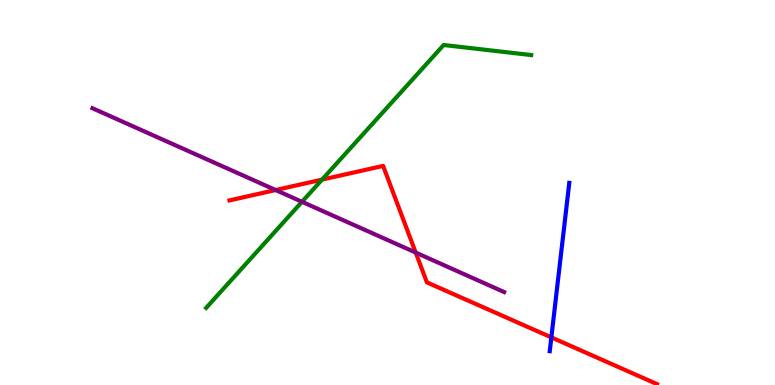[{'lines': ['blue', 'red'], 'intersections': [{'x': 7.11, 'y': 1.24}]}, {'lines': ['green', 'red'], 'intersections': [{'x': 4.16, 'y': 5.33}]}, {'lines': ['purple', 'red'], 'intersections': [{'x': 3.56, 'y': 5.06}, {'x': 5.36, 'y': 3.44}]}, {'lines': ['blue', 'green'], 'intersections': []}, {'lines': ['blue', 'purple'], 'intersections': []}, {'lines': ['green', 'purple'], 'intersections': [{'x': 3.9, 'y': 4.76}]}]